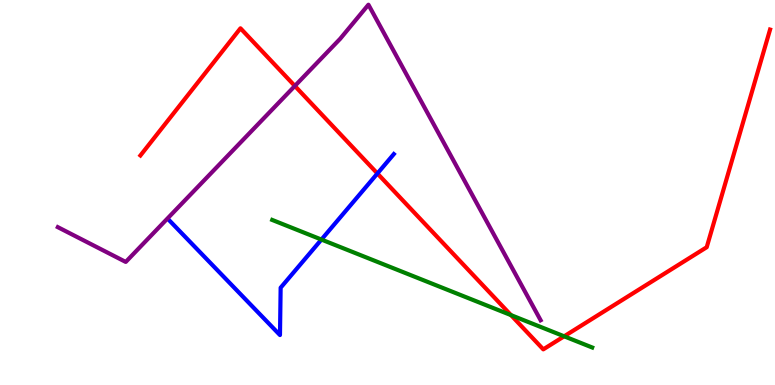[{'lines': ['blue', 'red'], 'intersections': [{'x': 4.87, 'y': 5.49}]}, {'lines': ['green', 'red'], 'intersections': [{'x': 6.59, 'y': 1.82}, {'x': 7.28, 'y': 1.26}]}, {'lines': ['purple', 'red'], 'intersections': [{'x': 3.8, 'y': 7.77}]}, {'lines': ['blue', 'green'], 'intersections': [{'x': 4.15, 'y': 3.78}]}, {'lines': ['blue', 'purple'], 'intersections': []}, {'lines': ['green', 'purple'], 'intersections': []}]